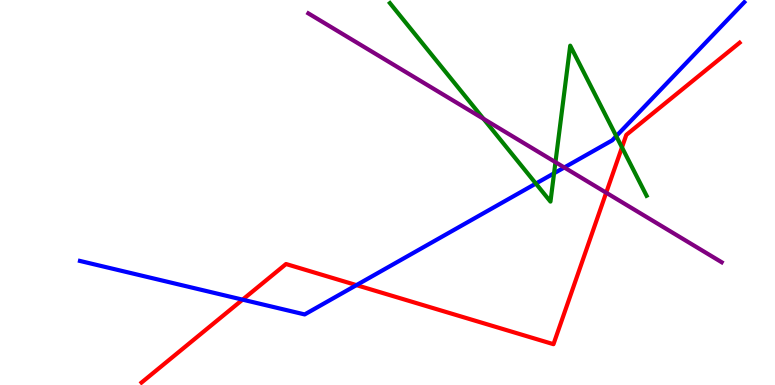[{'lines': ['blue', 'red'], 'intersections': [{'x': 3.13, 'y': 2.22}, {'x': 4.6, 'y': 2.59}]}, {'lines': ['green', 'red'], 'intersections': [{'x': 8.03, 'y': 6.17}]}, {'lines': ['purple', 'red'], 'intersections': [{'x': 7.82, 'y': 4.99}]}, {'lines': ['blue', 'green'], 'intersections': [{'x': 6.91, 'y': 5.23}, {'x': 7.15, 'y': 5.5}, {'x': 7.95, 'y': 6.46}]}, {'lines': ['blue', 'purple'], 'intersections': [{'x': 7.28, 'y': 5.65}]}, {'lines': ['green', 'purple'], 'intersections': [{'x': 6.24, 'y': 6.91}, {'x': 7.17, 'y': 5.79}]}]